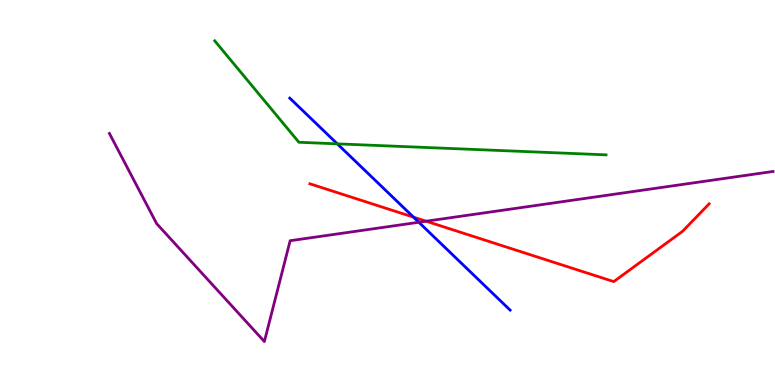[{'lines': ['blue', 'red'], 'intersections': [{'x': 5.34, 'y': 4.36}]}, {'lines': ['green', 'red'], 'intersections': []}, {'lines': ['purple', 'red'], 'intersections': [{'x': 5.5, 'y': 4.25}]}, {'lines': ['blue', 'green'], 'intersections': [{'x': 4.35, 'y': 6.26}]}, {'lines': ['blue', 'purple'], 'intersections': [{'x': 5.4, 'y': 4.23}]}, {'lines': ['green', 'purple'], 'intersections': []}]